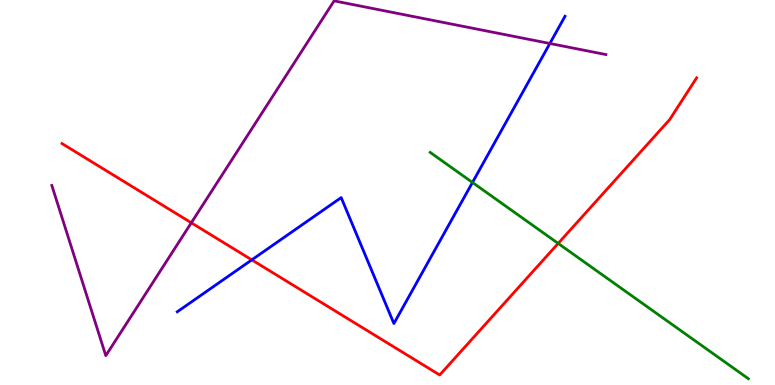[{'lines': ['blue', 'red'], 'intersections': [{'x': 3.25, 'y': 3.25}]}, {'lines': ['green', 'red'], 'intersections': [{'x': 7.2, 'y': 3.68}]}, {'lines': ['purple', 'red'], 'intersections': [{'x': 2.47, 'y': 4.21}]}, {'lines': ['blue', 'green'], 'intersections': [{'x': 6.1, 'y': 5.26}]}, {'lines': ['blue', 'purple'], 'intersections': [{'x': 7.09, 'y': 8.87}]}, {'lines': ['green', 'purple'], 'intersections': []}]